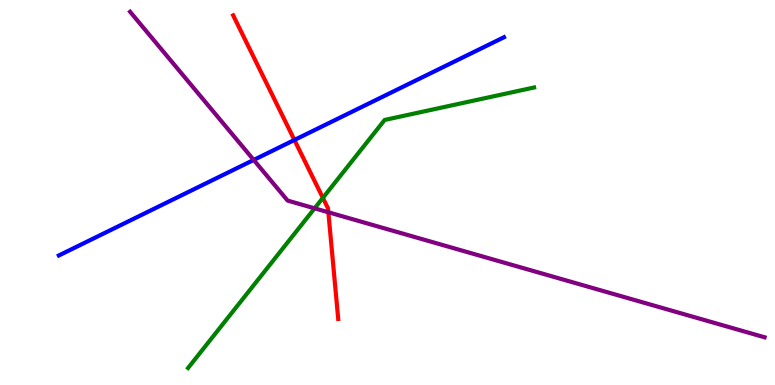[{'lines': ['blue', 'red'], 'intersections': [{'x': 3.8, 'y': 6.36}]}, {'lines': ['green', 'red'], 'intersections': [{'x': 4.17, 'y': 4.86}]}, {'lines': ['purple', 'red'], 'intersections': [{'x': 4.24, 'y': 4.49}]}, {'lines': ['blue', 'green'], 'intersections': []}, {'lines': ['blue', 'purple'], 'intersections': [{'x': 3.27, 'y': 5.85}]}, {'lines': ['green', 'purple'], 'intersections': [{'x': 4.06, 'y': 4.59}]}]